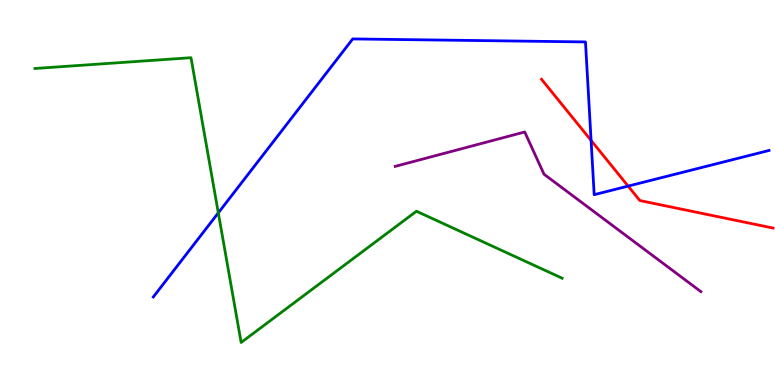[{'lines': ['blue', 'red'], 'intersections': [{'x': 7.63, 'y': 6.35}, {'x': 8.1, 'y': 5.17}]}, {'lines': ['green', 'red'], 'intersections': []}, {'lines': ['purple', 'red'], 'intersections': []}, {'lines': ['blue', 'green'], 'intersections': [{'x': 2.82, 'y': 4.47}]}, {'lines': ['blue', 'purple'], 'intersections': []}, {'lines': ['green', 'purple'], 'intersections': []}]